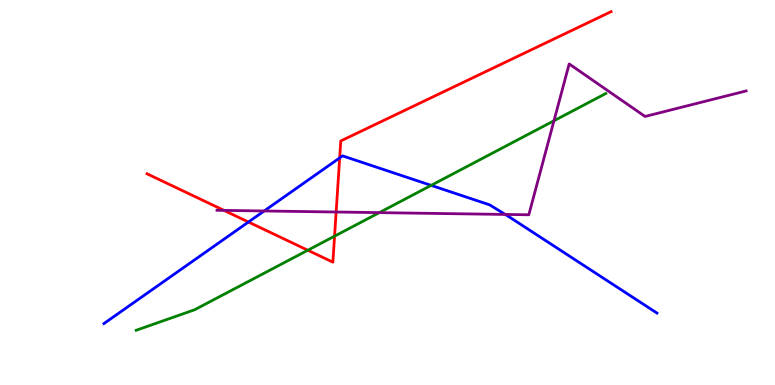[{'lines': ['blue', 'red'], 'intersections': [{'x': 3.21, 'y': 4.23}, {'x': 4.38, 'y': 5.9}]}, {'lines': ['green', 'red'], 'intersections': [{'x': 3.97, 'y': 3.5}, {'x': 4.32, 'y': 3.87}]}, {'lines': ['purple', 'red'], 'intersections': [{'x': 2.89, 'y': 4.54}, {'x': 4.34, 'y': 4.49}]}, {'lines': ['blue', 'green'], 'intersections': [{'x': 5.56, 'y': 5.19}]}, {'lines': ['blue', 'purple'], 'intersections': [{'x': 3.41, 'y': 4.52}, {'x': 6.52, 'y': 4.43}]}, {'lines': ['green', 'purple'], 'intersections': [{'x': 4.89, 'y': 4.48}, {'x': 7.15, 'y': 6.86}]}]